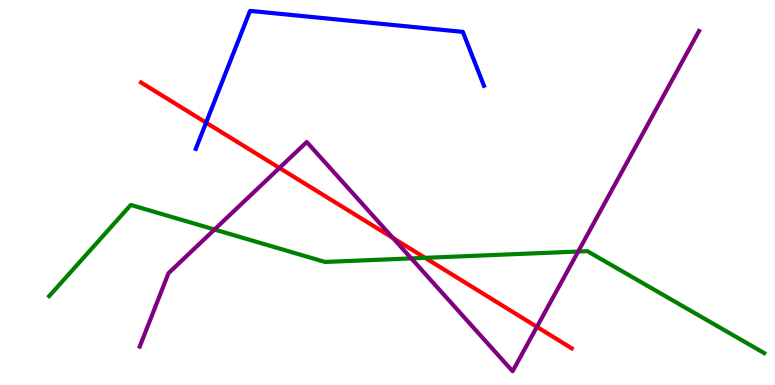[{'lines': ['blue', 'red'], 'intersections': [{'x': 2.66, 'y': 6.81}]}, {'lines': ['green', 'red'], 'intersections': [{'x': 5.49, 'y': 3.3}]}, {'lines': ['purple', 'red'], 'intersections': [{'x': 3.61, 'y': 5.64}, {'x': 5.07, 'y': 3.82}, {'x': 6.93, 'y': 1.51}]}, {'lines': ['blue', 'green'], 'intersections': []}, {'lines': ['blue', 'purple'], 'intersections': []}, {'lines': ['green', 'purple'], 'intersections': [{'x': 2.77, 'y': 4.04}, {'x': 5.31, 'y': 3.29}, {'x': 7.46, 'y': 3.47}]}]